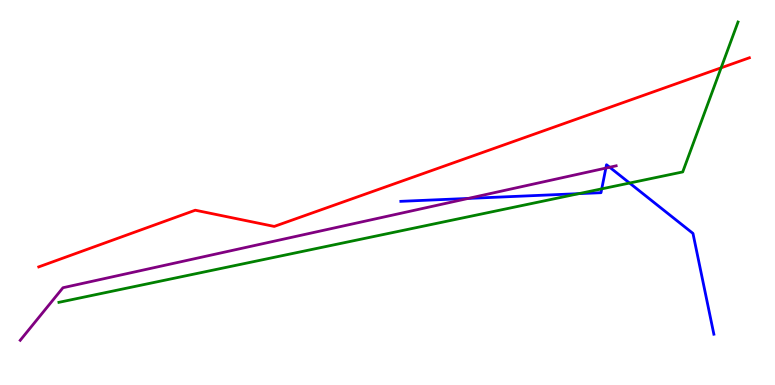[{'lines': ['blue', 'red'], 'intersections': []}, {'lines': ['green', 'red'], 'intersections': [{'x': 9.3, 'y': 8.24}]}, {'lines': ['purple', 'red'], 'intersections': []}, {'lines': ['blue', 'green'], 'intersections': [{'x': 7.47, 'y': 4.97}, {'x': 7.76, 'y': 5.09}, {'x': 8.12, 'y': 5.25}]}, {'lines': ['blue', 'purple'], 'intersections': [{'x': 6.04, 'y': 4.85}, {'x': 7.82, 'y': 5.63}, {'x': 7.87, 'y': 5.66}]}, {'lines': ['green', 'purple'], 'intersections': []}]